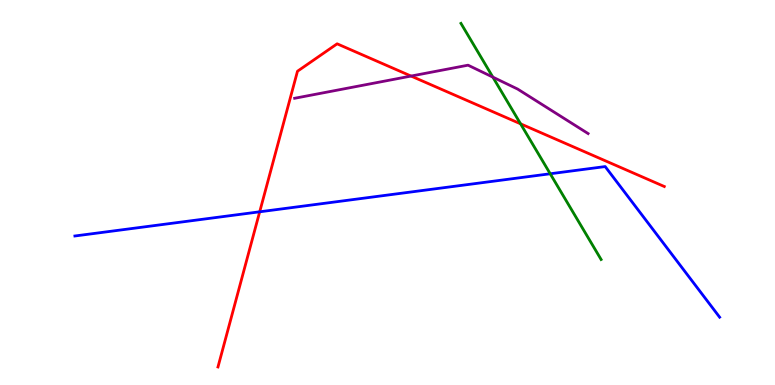[{'lines': ['blue', 'red'], 'intersections': [{'x': 3.35, 'y': 4.5}]}, {'lines': ['green', 'red'], 'intersections': [{'x': 6.72, 'y': 6.78}]}, {'lines': ['purple', 'red'], 'intersections': [{'x': 5.3, 'y': 8.02}]}, {'lines': ['blue', 'green'], 'intersections': [{'x': 7.1, 'y': 5.49}]}, {'lines': ['blue', 'purple'], 'intersections': []}, {'lines': ['green', 'purple'], 'intersections': [{'x': 6.36, 'y': 8.0}]}]